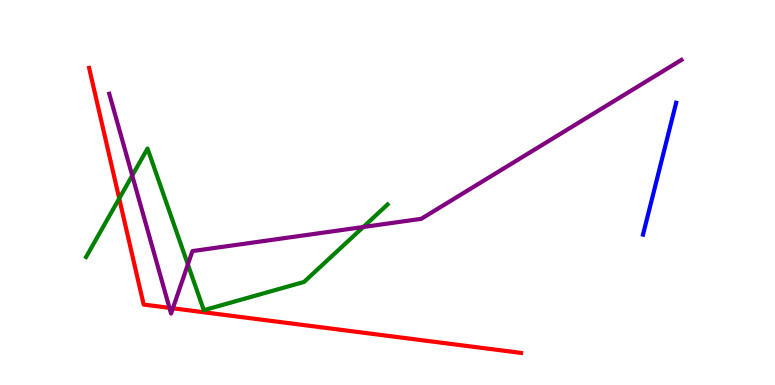[{'lines': ['blue', 'red'], 'intersections': []}, {'lines': ['green', 'red'], 'intersections': [{'x': 1.54, 'y': 4.84}]}, {'lines': ['purple', 'red'], 'intersections': [{'x': 2.19, 'y': 2.0}, {'x': 2.23, 'y': 1.99}]}, {'lines': ['blue', 'green'], 'intersections': []}, {'lines': ['blue', 'purple'], 'intersections': []}, {'lines': ['green', 'purple'], 'intersections': [{'x': 1.71, 'y': 5.44}, {'x': 2.42, 'y': 3.13}, {'x': 4.69, 'y': 4.1}]}]